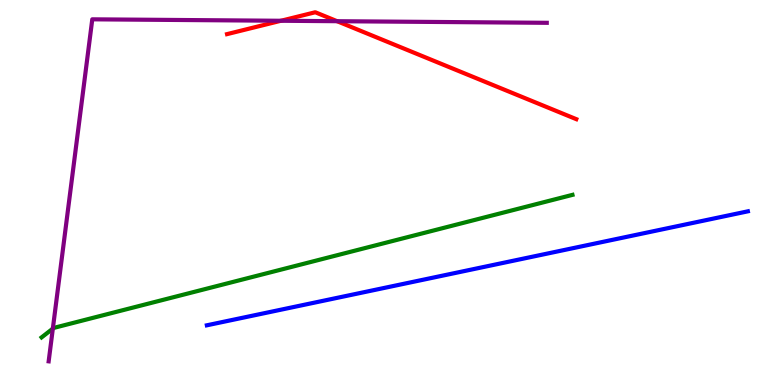[{'lines': ['blue', 'red'], 'intersections': []}, {'lines': ['green', 'red'], 'intersections': []}, {'lines': ['purple', 'red'], 'intersections': [{'x': 3.62, 'y': 9.46}, {'x': 4.35, 'y': 9.45}]}, {'lines': ['blue', 'green'], 'intersections': []}, {'lines': ['blue', 'purple'], 'intersections': []}, {'lines': ['green', 'purple'], 'intersections': [{'x': 0.682, 'y': 1.46}]}]